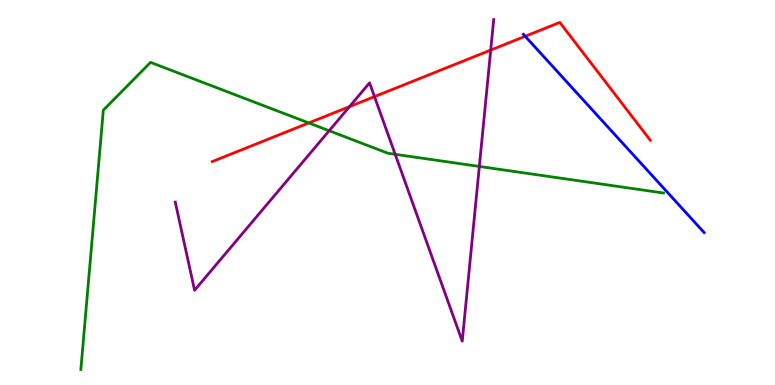[{'lines': ['blue', 'red'], 'intersections': [{'x': 6.78, 'y': 9.06}]}, {'lines': ['green', 'red'], 'intersections': [{'x': 3.98, 'y': 6.81}]}, {'lines': ['purple', 'red'], 'intersections': [{'x': 4.51, 'y': 7.23}, {'x': 4.83, 'y': 7.49}, {'x': 6.33, 'y': 8.7}]}, {'lines': ['blue', 'green'], 'intersections': []}, {'lines': ['blue', 'purple'], 'intersections': []}, {'lines': ['green', 'purple'], 'intersections': [{'x': 4.25, 'y': 6.6}, {'x': 5.1, 'y': 5.99}, {'x': 6.18, 'y': 5.68}]}]